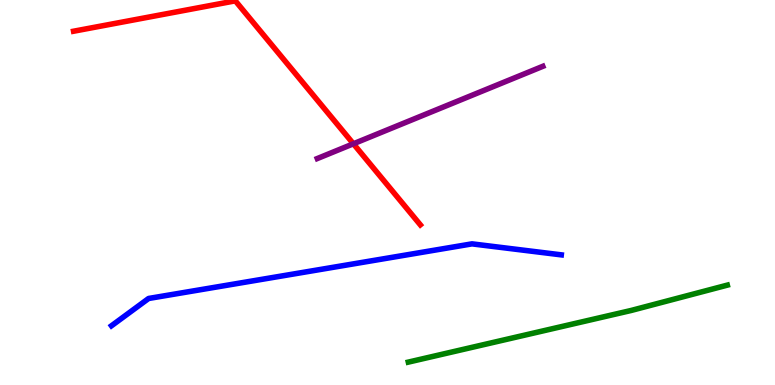[{'lines': ['blue', 'red'], 'intersections': []}, {'lines': ['green', 'red'], 'intersections': []}, {'lines': ['purple', 'red'], 'intersections': [{'x': 4.56, 'y': 6.27}]}, {'lines': ['blue', 'green'], 'intersections': []}, {'lines': ['blue', 'purple'], 'intersections': []}, {'lines': ['green', 'purple'], 'intersections': []}]